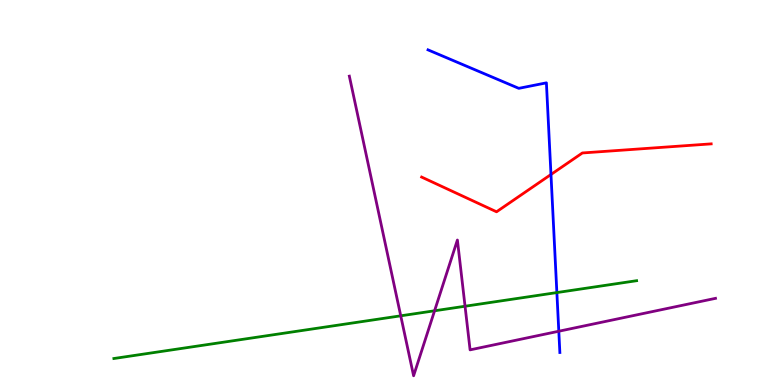[{'lines': ['blue', 'red'], 'intersections': [{'x': 7.11, 'y': 5.47}]}, {'lines': ['green', 'red'], 'intersections': []}, {'lines': ['purple', 'red'], 'intersections': []}, {'lines': ['blue', 'green'], 'intersections': [{'x': 7.19, 'y': 2.4}]}, {'lines': ['blue', 'purple'], 'intersections': [{'x': 7.21, 'y': 1.4}]}, {'lines': ['green', 'purple'], 'intersections': [{'x': 5.17, 'y': 1.8}, {'x': 5.61, 'y': 1.93}, {'x': 6.0, 'y': 2.05}]}]